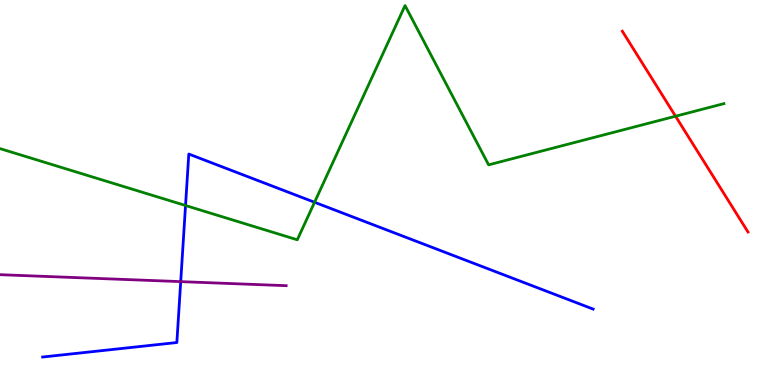[{'lines': ['blue', 'red'], 'intersections': []}, {'lines': ['green', 'red'], 'intersections': [{'x': 8.72, 'y': 6.98}]}, {'lines': ['purple', 'red'], 'intersections': []}, {'lines': ['blue', 'green'], 'intersections': [{'x': 2.39, 'y': 4.66}, {'x': 4.06, 'y': 4.75}]}, {'lines': ['blue', 'purple'], 'intersections': [{'x': 2.33, 'y': 2.69}]}, {'lines': ['green', 'purple'], 'intersections': []}]